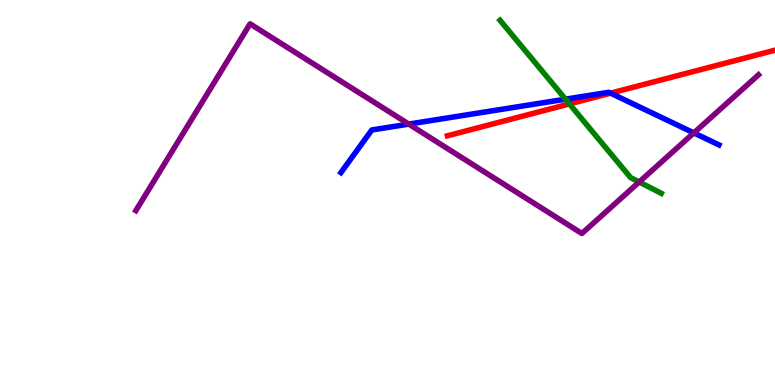[{'lines': ['blue', 'red'], 'intersections': [{'x': 7.88, 'y': 7.58}]}, {'lines': ['green', 'red'], 'intersections': [{'x': 7.35, 'y': 7.3}]}, {'lines': ['purple', 'red'], 'intersections': []}, {'lines': ['blue', 'green'], 'intersections': [{'x': 7.3, 'y': 7.42}]}, {'lines': ['blue', 'purple'], 'intersections': [{'x': 5.27, 'y': 6.78}, {'x': 8.95, 'y': 6.55}]}, {'lines': ['green', 'purple'], 'intersections': [{'x': 8.25, 'y': 5.27}]}]